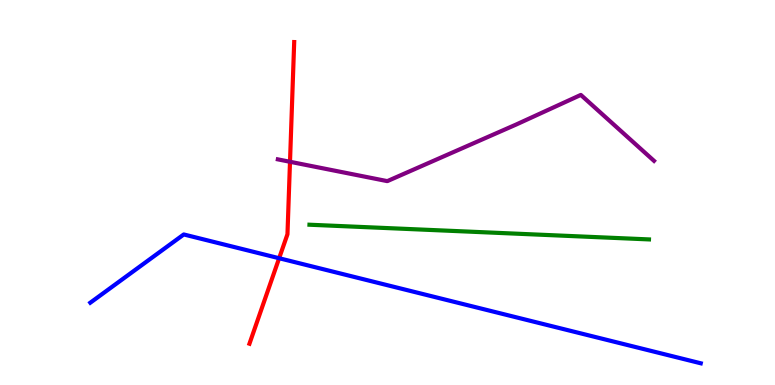[{'lines': ['blue', 'red'], 'intersections': [{'x': 3.6, 'y': 3.29}]}, {'lines': ['green', 'red'], 'intersections': []}, {'lines': ['purple', 'red'], 'intersections': [{'x': 3.74, 'y': 5.8}]}, {'lines': ['blue', 'green'], 'intersections': []}, {'lines': ['blue', 'purple'], 'intersections': []}, {'lines': ['green', 'purple'], 'intersections': []}]